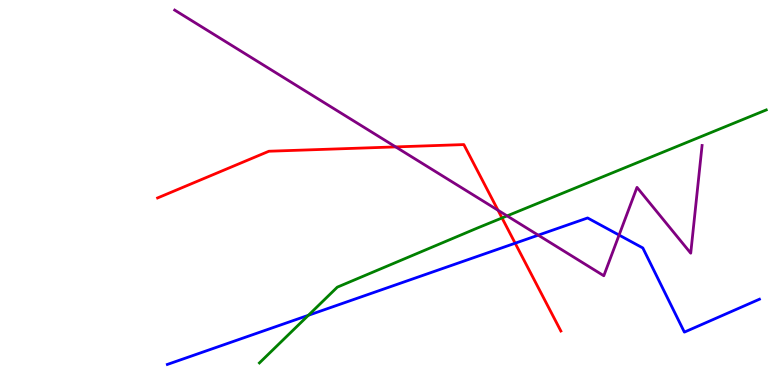[{'lines': ['blue', 'red'], 'intersections': [{'x': 6.65, 'y': 3.68}]}, {'lines': ['green', 'red'], 'intersections': [{'x': 6.48, 'y': 4.34}]}, {'lines': ['purple', 'red'], 'intersections': [{'x': 5.11, 'y': 6.18}, {'x': 6.43, 'y': 4.54}]}, {'lines': ['blue', 'green'], 'intersections': [{'x': 3.98, 'y': 1.81}]}, {'lines': ['blue', 'purple'], 'intersections': [{'x': 6.95, 'y': 3.89}, {'x': 7.99, 'y': 3.89}]}, {'lines': ['green', 'purple'], 'intersections': [{'x': 6.54, 'y': 4.39}]}]